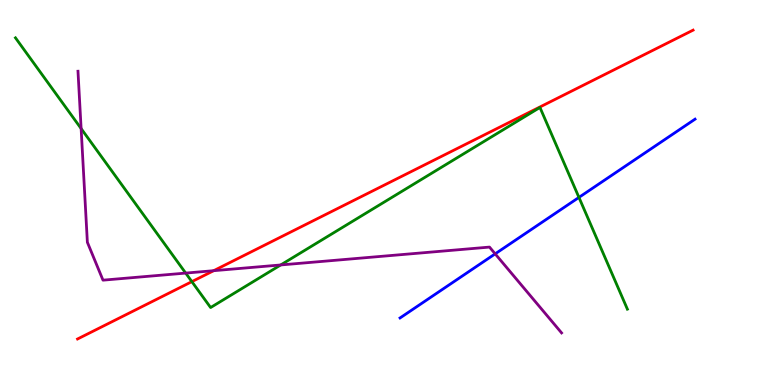[{'lines': ['blue', 'red'], 'intersections': []}, {'lines': ['green', 'red'], 'intersections': [{'x': 2.48, 'y': 2.68}]}, {'lines': ['purple', 'red'], 'intersections': [{'x': 2.76, 'y': 2.97}]}, {'lines': ['blue', 'green'], 'intersections': [{'x': 7.47, 'y': 4.87}]}, {'lines': ['blue', 'purple'], 'intersections': [{'x': 6.39, 'y': 3.41}]}, {'lines': ['green', 'purple'], 'intersections': [{'x': 1.05, 'y': 6.66}, {'x': 2.4, 'y': 2.91}, {'x': 3.62, 'y': 3.12}]}]